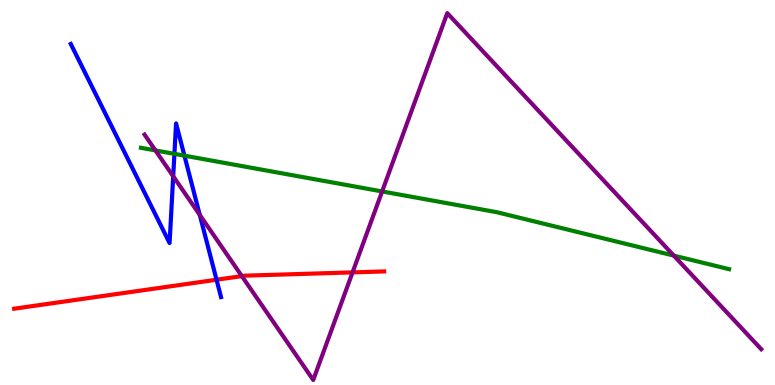[{'lines': ['blue', 'red'], 'intersections': [{'x': 2.79, 'y': 2.73}]}, {'lines': ['green', 'red'], 'intersections': []}, {'lines': ['purple', 'red'], 'intersections': [{'x': 3.12, 'y': 2.83}, {'x': 4.55, 'y': 2.93}]}, {'lines': ['blue', 'green'], 'intersections': [{'x': 2.25, 'y': 6.0}, {'x': 2.38, 'y': 5.96}]}, {'lines': ['blue', 'purple'], 'intersections': [{'x': 2.23, 'y': 5.42}, {'x': 2.58, 'y': 4.42}]}, {'lines': ['green', 'purple'], 'intersections': [{'x': 2.01, 'y': 6.09}, {'x': 4.93, 'y': 5.03}, {'x': 8.69, 'y': 3.36}]}]